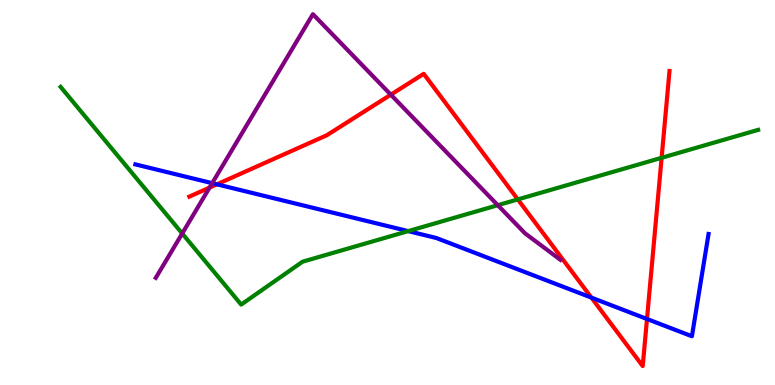[{'lines': ['blue', 'red'], 'intersections': [{'x': 2.8, 'y': 5.21}, {'x': 7.63, 'y': 2.27}, {'x': 8.35, 'y': 1.71}]}, {'lines': ['green', 'red'], 'intersections': [{'x': 6.68, 'y': 4.82}, {'x': 8.54, 'y': 5.9}]}, {'lines': ['purple', 'red'], 'intersections': [{'x': 2.7, 'y': 5.13}, {'x': 5.04, 'y': 7.54}]}, {'lines': ['blue', 'green'], 'intersections': [{'x': 5.27, 'y': 4.0}]}, {'lines': ['blue', 'purple'], 'intersections': [{'x': 2.74, 'y': 5.24}]}, {'lines': ['green', 'purple'], 'intersections': [{'x': 2.35, 'y': 3.94}, {'x': 6.42, 'y': 4.67}]}]